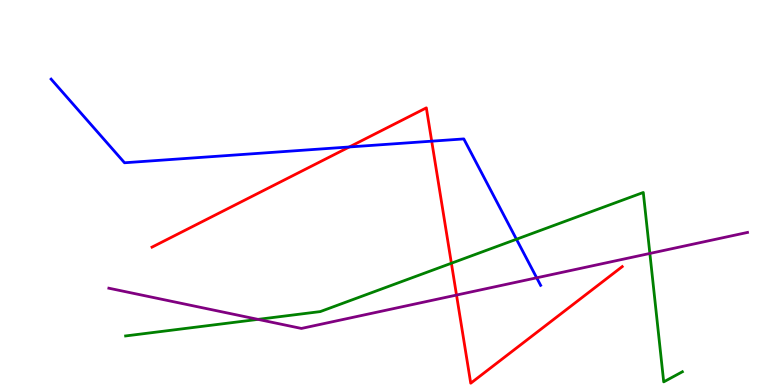[{'lines': ['blue', 'red'], 'intersections': [{'x': 4.51, 'y': 6.18}, {'x': 5.57, 'y': 6.33}]}, {'lines': ['green', 'red'], 'intersections': [{'x': 5.82, 'y': 3.16}]}, {'lines': ['purple', 'red'], 'intersections': [{'x': 5.89, 'y': 2.34}]}, {'lines': ['blue', 'green'], 'intersections': [{'x': 6.66, 'y': 3.79}]}, {'lines': ['blue', 'purple'], 'intersections': [{'x': 6.92, 'y': 2.78}]}, {'lines': ['green', 'purple'], 'intersections': [{'x': 3.33, 'y': 1.7}, {'x': 8.39, 'y': 3.42}]}]